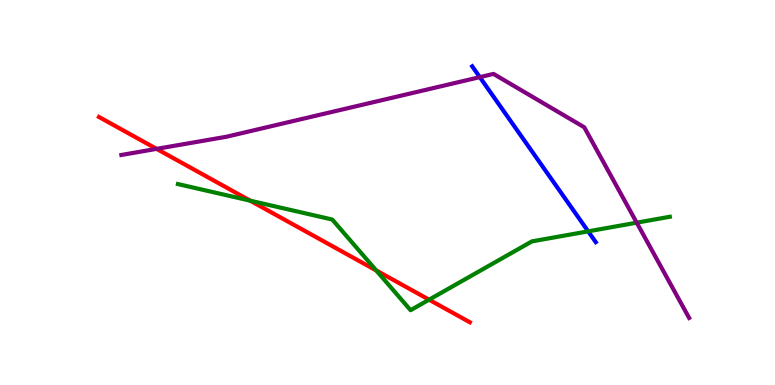[{'lines': ['blue', 'red'], 'intersections': []}, {'lines': ['green', 'red'], 'intersections': [{'x': 3.23, 'y': 4.79}, {'x': 4.85, 'y': 2.98}, {'x': 5.54, 'y': 2.22}]}, {'lines': ['purple', 'red'], 'intersections': [{'x': 2.02, 'y': 6.13}]}, {'lines': ['blue', 'green'], 'intersections': [{'x': 7.59, 'y': 3.99}]}, {'lines': ['blue', 'purple'], 'intersections': [{'x': 6.19, 'y': 8.0}]}, {'lines': ['green', 'purple'], 'intersections': [{'x': 8.22, 'y': 4.22}]}]